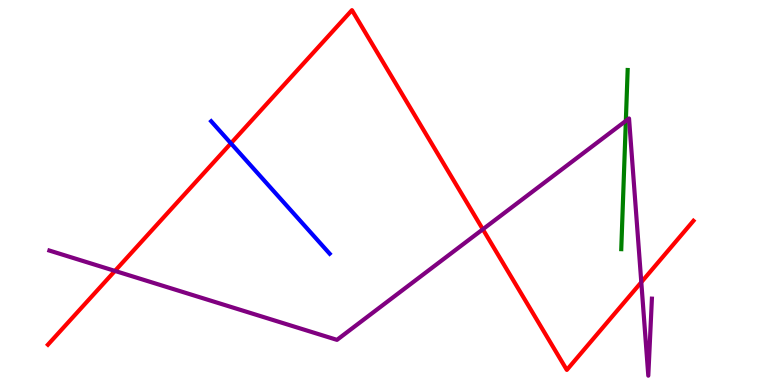[{'lines': ['blue', 'red'], 'intersections': [{'x': 2.98, 'y': 6.28}]}, {'lines': ['green', 'red'], 'intersections': []}, {'lines': ['purple', 'red'], 'intersections': [{'x': 1.48, 'y': 2.96}, {'x': 6.23, 'y': 4.04}, {'x': 8.27, 'y': 2.67}]}, {'lines': ['blue', 'green'], 'intersections': []}, {'lines': ['blue', 'purple'], 'intersections': []}, {'lines': ['green', 'purple'], 'intersections': [{'x': 8.08, 'y': 6.86}]}]